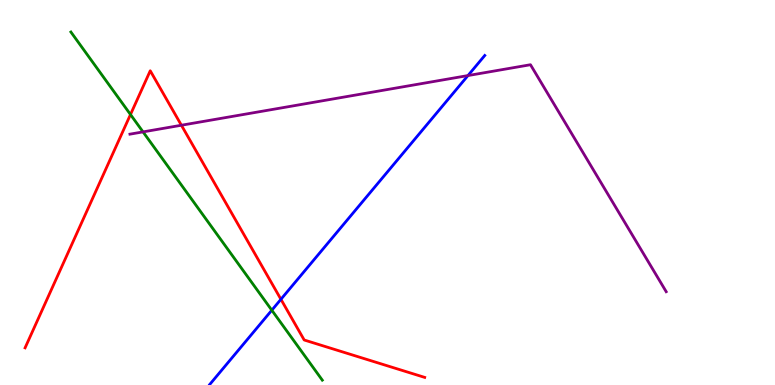[{'lines': ['blue', 'red'], 'intersections': [{'x': 3.62, 'y': 2.23}]}, {'lines': ['green', 'red'], 'intersections': [{'x': 1.68, 'y': 7.03}]}, {'lines': ['purple', 'red'], 'intersections': [{'x': 2.34, 'y': 6.75}]}, {'lines': ['blue', 'green'], 'intersections': [{'x': 3.51, 'y': 1.94}]}, {'lines': ['blue', 'purple'], 'intersections': [{'x': 6.04, 'y': 8.04}]}, {'lines': ['green', 'purple'], 'intersections': [{'x': 1.85, 'y': 6.57}]}]